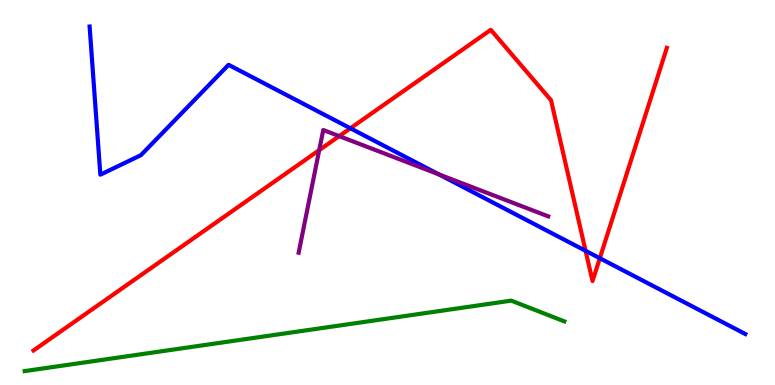[{'lines': ['blue', 'red'], 'intersections': [{'x': 4.52, 'y': 6.67}, {'x': 7.56, 'y': 3.49}, {'x': 7.74, 'y': 3.29}]}, {'lines': ['green', 'red'], 'intersections': []}, {'lines': ['purple', 'red'], 'intersections': [{'x': 4.12, 'y': 6.1}, {'x': 4.38, 'y': 6.46}]}, {'lines': ['blue', 'green'], 'intersections': []}, {'lines': ['blue', 'purple'], 'intersections': [{'x': 5.66, 'y': 5.47}]}, {'lines': ['green', 'purple'], 'intersections': []}]